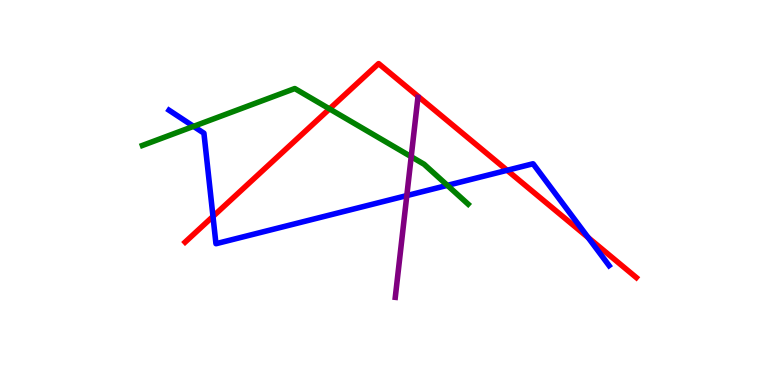[{'lines': ['blue', 'red'], 'intersections': [{'x': 2.75, 'y': 4.38}, {'x': 6.54, 'y': 5.58}, {'x': 7.59, 'y': 3.83}]}, {'lines': ['green', 'red'], 'intersections': [{'x': 4.25, 'y': 7.17}]}, {'lines': ['purple', 'red'], 'intersections': []}, {'lines': ['blue', 'green'], 'intersections': [{'x': 2.5, 'y': 6.72}, {'x': 5.77, 'y': 5.19}]}, {'lines': ['blue', 'purple'], 'intersections': [{'x': 5.25, 'y': 4.92}]}, {'lines': ['green', 'purple'], 'intersections': [{'x': 5.31, 'y': 5.93}]}]